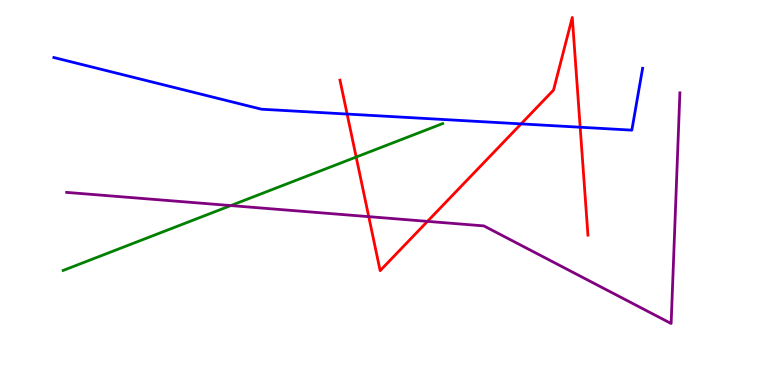[{'lines': ['blue', 'red'], 'intersections': [{'x': 4.48, 'y': 7.04}, {'x': 6.72, 'y': 6.78}, {'x': 7.49, 'y': 6.7}]}, {'lines': ['green', 'red'], 'intersections': [{'x': 4.6, 'y': 5.92}]}, {'lines': ['purple', 'red'], 'intersections': [{'x': 4.76, 'y': 4.37}, {'x': 5.52, 'y': 4.25}]}, {'lines': ['blue', 'green'], 'intersections': []}, {'lines': ['blue', 'purple'], 'intersections': []}, {'lines': ['green', 'purple'], 'intersections': [{'x': 2.98, 'y': 4.66}]}]